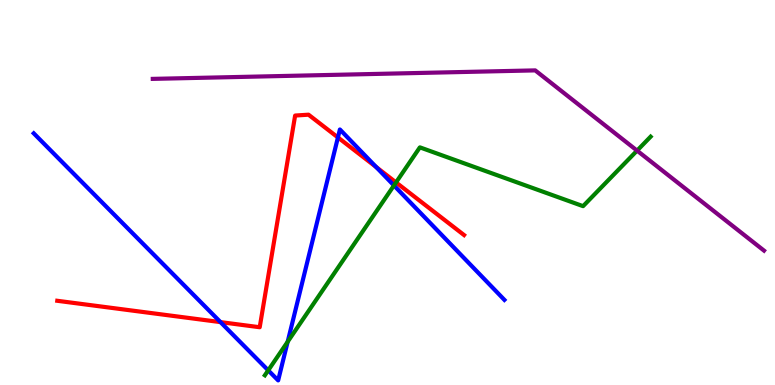[{'lines': ['blue', 'red'], 'intersections': [{'x': 2.85, 'y': 1.63}, {'x': 4.36, 'y': 6.43}, {'x': 4.85, 'y': 5.66}]}, {'lines': ['green', 'red'], 'intersections': [{'x': 5.11, 'y': 5.26}]}, {'lines': ['purple', 'red'], 'intersections': []}, {'lines': ['blue', 'green'], 'intersections': [{'x': 3.46, 'y': 0.381}, {'x': 3.71, 'y': 1.12}, {'x': 5.08, 'y': 5.18}]}, {'lines': ['blue', 'purple'], 'intersections': []}, {'lines': ['green', 'purple'], 'intersections': [{'x': 8.22, 'y': 6.09}]}]